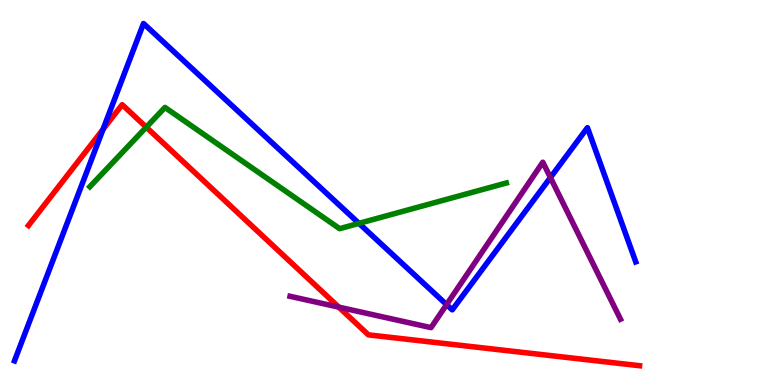[{'lines': ['blue', 'red'], 'intersections': [{'x': 1.33, 'y': 6.64}]}, {'lines': ['green', 'red'], 'intersections': [{'x': 1.89, 'y': 6.7}]}, {'lines': ['purple', 'red'], 'intersections': [{'x': 4.37, 'y': 2.02}]}, {'lines': ['blue', 'green'], 'intersections': [{'x': 4.63, 'y': 4.2}]}, {'lines': ['blue', 'purple'], 'intersections': [{'x': 5.76, 'y': 2.09}, {'x': 7.1, 'y': 5.39}]}, {'lines': ['green', 'purple'], 'intersections': []}]